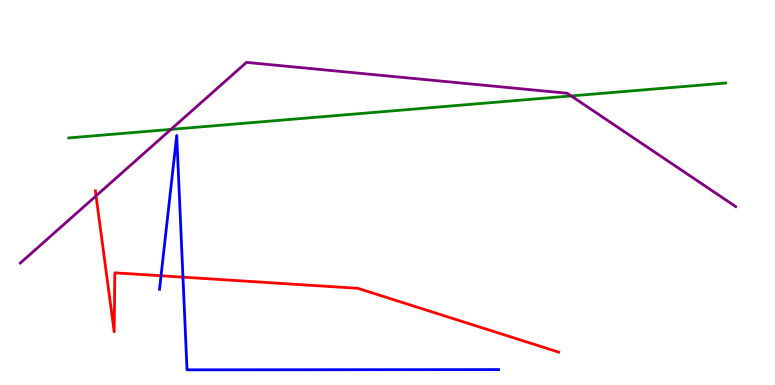[{'lines': ['blue', 'red'], 'intersections': [{'x': 2.08, 'y': 2.84}, {'x': 2.36, 'y': 2.8}]}, {'lines': ['green', 'red'], 'intersections': []}, {'lines': ['purple', 'red'], 'intersections': [{'x': 1.24, 'y': 4.91}]}, {'lines': ['blue', 'green'], 'intersections': []}, {'lines': ['blue', 'purple'], 'intersections': []}, {'lines': ['green', 'purple'], 'intersections': [{'x': 2.21, 'y': 6.64}, {'x': 7.37, 'y': 7.51}]}]